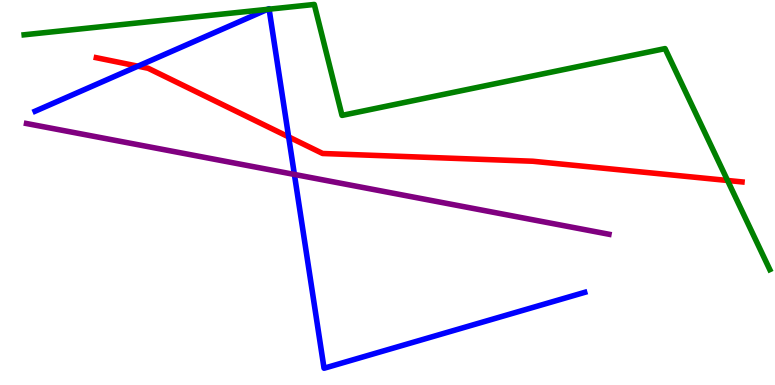[{'lines': ['blue', 'red'], 'intersections': [{'x': 1.78, 'y': 8.28}, {'x': 3.72, 'y': 6.44}]}, {'lines': ['green', 'red'], 'intersections': [{'x': 9.39, 'y': 5.31}]}, {'lines': ['purple', 'red'], 'intersections': []}, {'lines': ['blue', 'green'], 'intersections': [{'x': 3.45, 'y': 9.76}, {'x': 3.47, 'y': 9.76}]}, {'lines': ['blue', 'purple'], 'intersections': [{'x': 3.8, 'y': 5.47}]}, {'lines': ['green', 'purple'], 'intersections': []}]